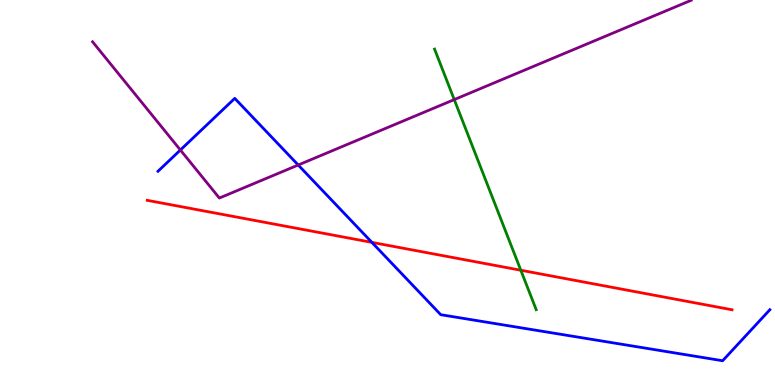[{'lines': ['blue', 'red'], 'intersections': [{'x': 4.8, 'y': 3.7}]}, {'lines': ['green', 'red'], 'intersections': [{'x': 6.72, 'y': 2.98}]}, {'lines': ['purple', 'red'], 'intersections': []}, {'lines': ['blue', 'green'], 'intersections': []}, {'lines': ['blue', 'purple'], 'intersections': [{'x': 2.33, 'y': 6.1}, {'x': 3.85, 'y': 5.71}]}, {'lines': ['green', 'purple'], 'intersections': [{'x': 5.86, 'y': 7.41}]}]